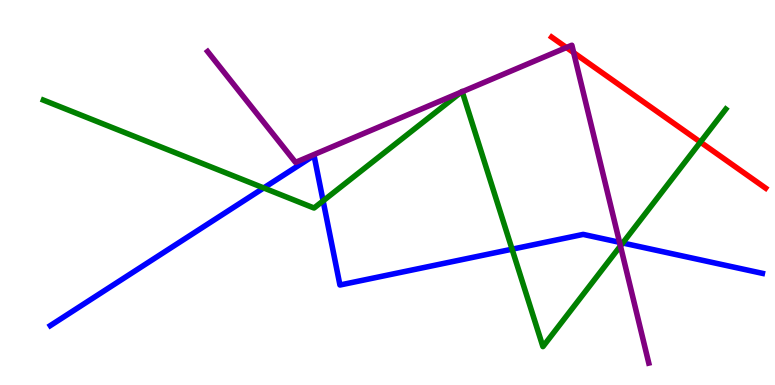[{'lines': ['blue', 'red'], 'intersections': []}, {'lines': ['green', 'red'], 'intersections': [{'x': 9.04, 'y': 6.31}]}, {'lines': ['purple', 'red'], 'intersections': [{'x': 7.31, 'y': 8.77}, {'x': 7.4, 'y': 8.63}]}, {'lines': ['blue', 'green'], 'intersections': [{'x': 3.4, 'y': 5.12}, {'x': 4.17, 'y': 4.78}, {'x': 6.61, 'y': 3.53}, {'x': 8.04, 'y': 3.69}]}, {'lines': ['blue', 'purple'], 'intersections': [{'x': 7.99, 'y': 3.71}]}, {'lines': ['green', 'purple'], 'intersections': [{'x': 5.95, 'y': 7.61}, {'x': 5.96, 'y': 7.62}, {'x': 8.01, 'y': 3.61}]}]